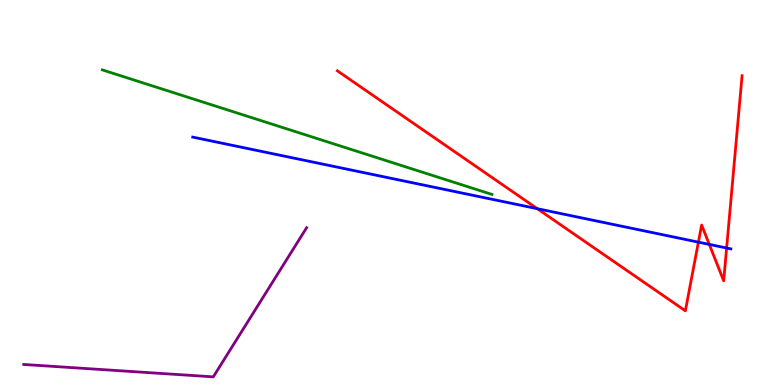[{'lines': ['blue', 'red'], 'intersections': [{'x': 6.93, 'y': 4.58}, {'x': 9.01, 'y': 3.71}, {'x': 9.15, 'y': 3.65}, {'x': 9.38, 'y': 3.56}]}, {'lines': ['green', 'red'], 'intersections': []}, {'lines': ['purple', 'red'], 'intersections': []}, {'lines': ['blue', 'green'], 'intersections': []}, {'lines': ['blue', 'purple'], 'intersections': []}, {'lines': ['green', 'purple'], 'intersections': []}]